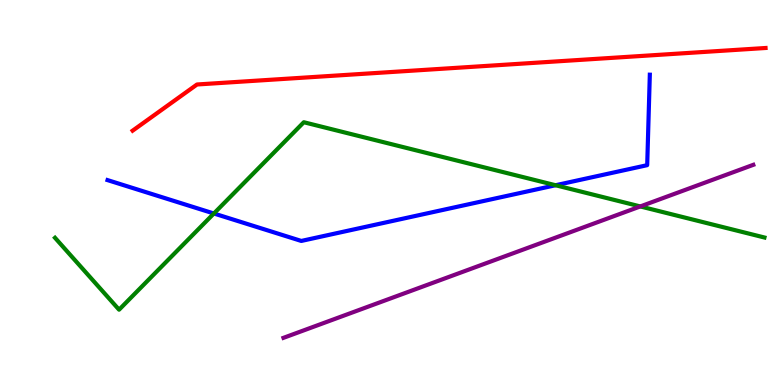[{'lines': ['blue', 'red'], 'intersections': []}, {'lines': ['green', 'red'], 'intersections': []}, {'lines': ['purple', 'red'], 'intersections': []}, {'lines': ['blue', 'green'], 'intersections': [{'x': 2.76, 'y': 4.45}, {'x': 7.17, 'y': 5.19}]}, {'lines': ['blue', 'purple'], 'intersections': []}, {'lines': ['green', 'purple'], 'intersections': [{'x': 8.26, 'y': 4.64}]}]